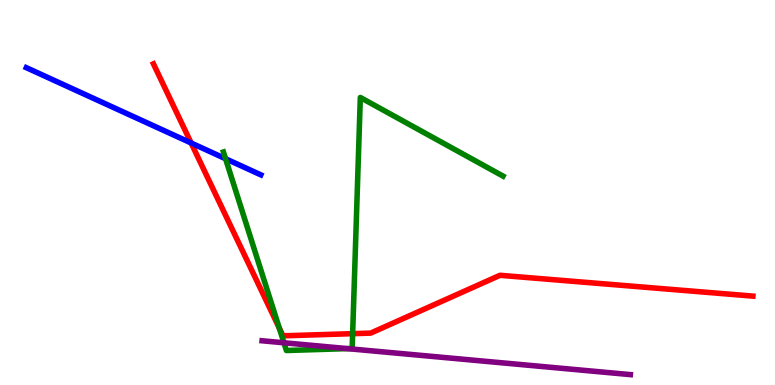[{'lines': ['blue', 'red'], 'intersections': [{'x': 2.47, 'y': 6.29}]}, {'lines': ['green', 'red'], 'intersections': [{'x': 3.6, 'y': 1.48}, {'x': 4.55, 'y': 1.33}]}, {'lines': ['purple', 'red'], 'intersections': []}, {'lines': ['blue', 'green'], 'intersections': [{'x': 2.91, 'y': 5.88}]}, {'lines': ['blue', 'purple'], 'intersections': []}, {'lines': ['green', 'purple'], 'intersections': [{'x': 3.66, 'y': 1.1}, {'x': 4.48, 'y': 0.945}]}]